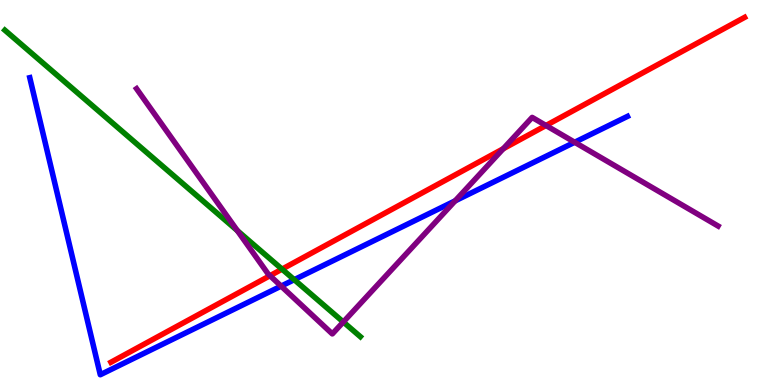[{'lines': ['blue', 'red'], 'intersections': []}, {'lines': ['green', 'red'], 'intersections': [{'x': 3.64, 'y': 3.01}]}, {'lines': ['purple', 'red'], 'intersections': [{'x': 3.48, 'y': 2.84}, {'x': 6.49, 'y': 6.14}, {'x': 7.04, 'y': 6.74}]}, {'lines': ['blue', 'green'], 'intersections': [{'x': 3.8, 'y': 2.74}]}, {'lines': ['blue', 'purple'], 'intersections': [{'x': 3.63, 'y': 2.57}, {'x': 5.87, 'y': 4.78}, {'x': 7.42, 'y': 6.3}]}, {'lines': ['green', 'purple'], 'intersections': [{'x': 3.06, 'y': 4.01}, {'x': 4.43, 'y': 1.64}]}]